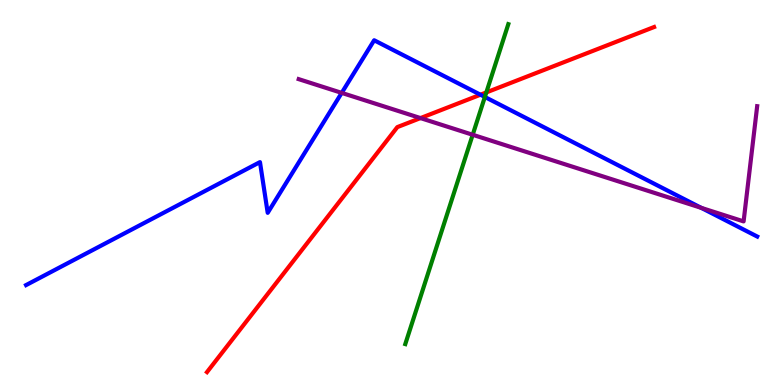[{'lines': ['blue', 'red'], 'intersections': [{'x': 6.2, 'y': 7.54}]}, {'lines': ['green', 'red'], 'intersections': [{'x': 6.28, 'y': 7.6}]}, {'lines': ['purple', 'red'], 'intersections': [{'x': 5.43, 'y': 6.93}]}, {'lines': ['blue', 'green'], 'intersections': [{'x': 6.26, 'y': 7.48}]}, {'lines': ['blue', 'purple'], 'intersections': [{'x': 4.41, 'y': 7.59}, {'x': 9.05, 'y': 4.6}]}, {'lines': ['green', 'purple'], 'intersections': [{'x': 6.1, 'y': 6.5}]}]